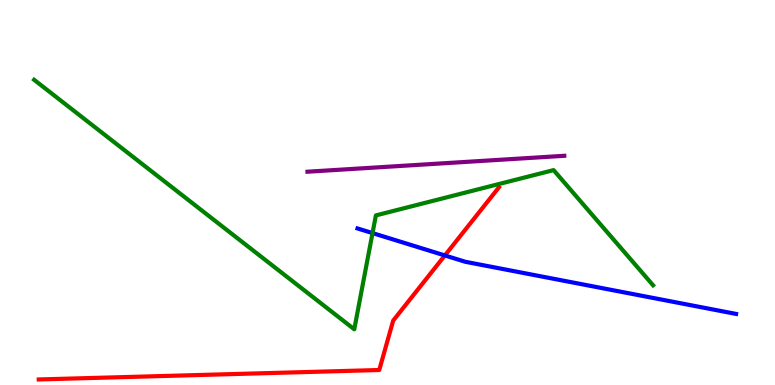[{'lines': ['blue', 'red'], 'intersections': [{'x': 5.74, 'y': 3.36}]}, {'lines': ['green', 'red'], 'intersections': []}, {'lines': ['purple', 'red'], 'intersections': []}, {'lines': ['blue', 'green'], 'intersections': [{'x': 4.81, 'y': 3.95}]}, {'lines': ['blue', 'purple'], 'intersections': []}, {'lines': ['green', 'purple'], 'intersections': []}]